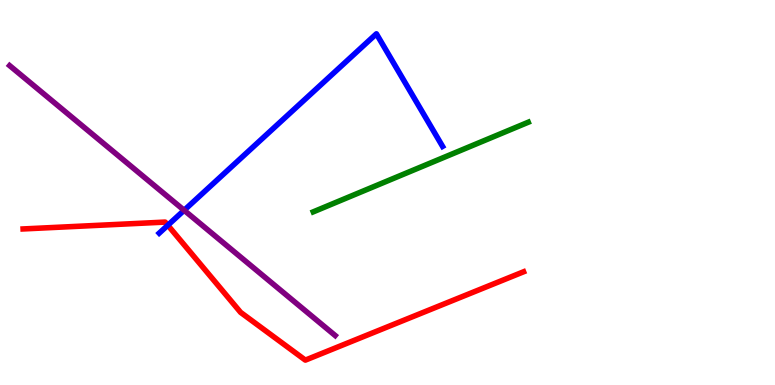[{'lines': ['blue', 'red'], 'intersections': [{'x': 2.17, 'y': 4.15}]}, {'lines': ['green', 'red'], 'intersections': []}, {'lines': ['purple', 'red'], 'intersections': []}, {'lines': ['blue', 'green'], 'intersections': []}, {'lines': ['blue', 'purple'], 'intersections': [{'x': 2.38, 'y': 4.54}]}, {'lines': ['green', 'purple'], 'intersections': []}]